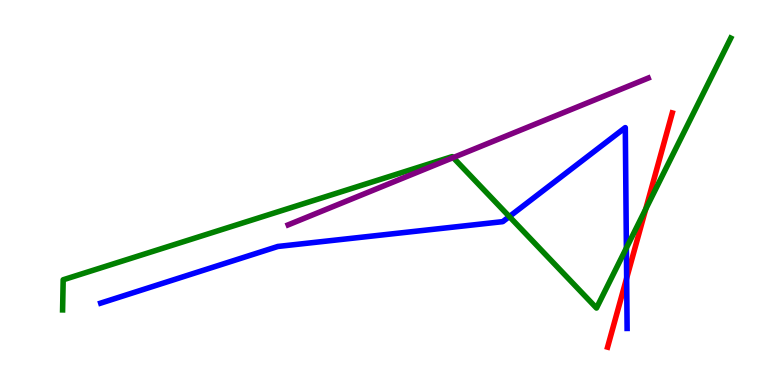[{'lines': ['blue', 'red'], 'intersections': [{'x': 8.09, 'y': 2.78}]}, {'lines': ['green', 'red'], 'intersections': [{'x': 8.33, 'y': 4.57}]}, {'lines': ['purple', 'red'], 'intersections': []}, {'lines': ['blue', 'green'], 'intersections': [{'x': 6.57, 'y': 4.37}, {'x': 8.08, 'y': 3.56}]}, {'lines': ['blue', 'purple'], 'intersections': []}, {'lines': ['green', 'purple'], 'intersections': [{'x': 5.85, 'y': 5.91}]}]